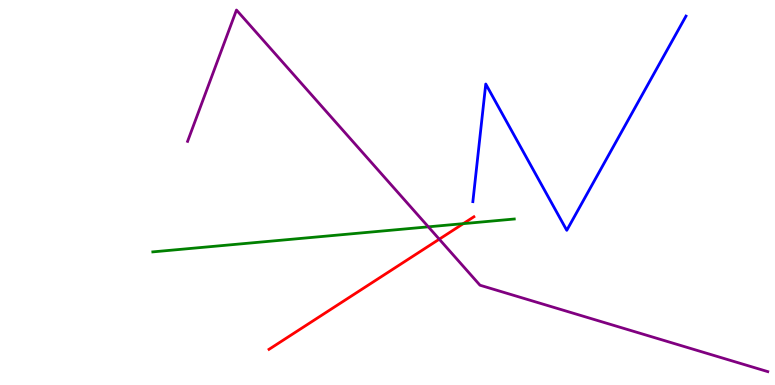[{'lines': ['blue', 'red'], 'intersections': []}, {'lines': ['green', 'red'], 'intersections': [{'x': 5.98, 'y': 4.19}]}, {'lines': ['purple', 'red'], 'intersections': [{'x': 5.67, 'y': 3.79}]}, {'lines': ['blue', 'green'], 'intersections': []}, {'lines': ['blue', 'purple'], 'intersections': []}, {'lines': ['green', 'purple'], 'intersections': [{'x': 5.53, 'y': 4.11}]}]